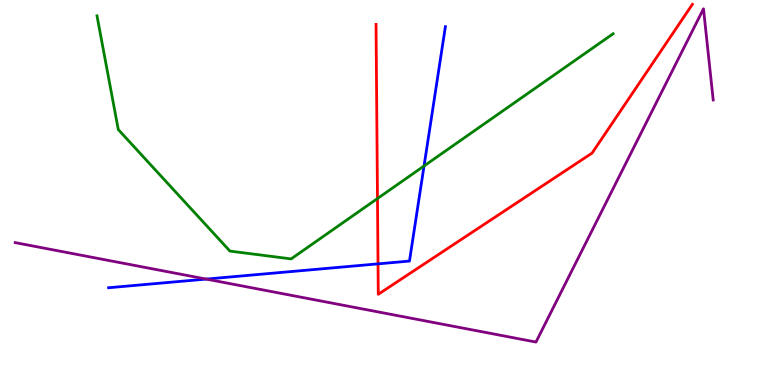[{'lines': ['blue', 'red'], 'intersections': [{'x': 4.88, 'y': 3.15}]}, {'lines': ['green', 'red'], 'intersections': [{'x': 4.87, 'y': 4.84}]}, {'lines': ['purple', 'red'], 'intersections': []}, {'lines': ['blue', 'green'], 'intersections': [{'x': 5.47, 'y': 5.69}]}, {'lines': ['blue', 'purple'], 'intersections': [{'x': 2.66, 'y': 2.75}]}, {'lines': ['green', 'purple'], 'intersections': []}]